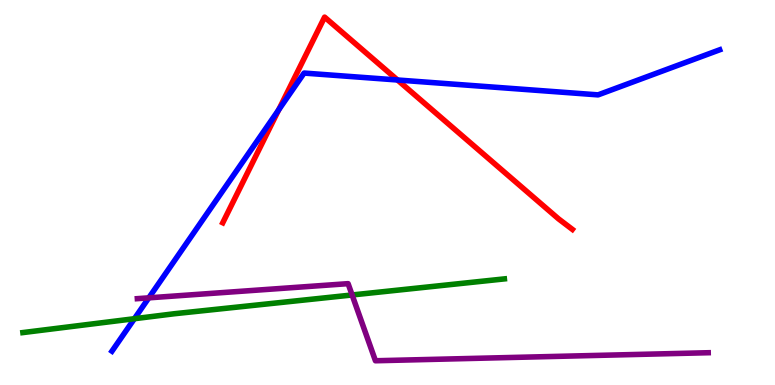[{'lines': ['blue', 'red'], 'intersections': [{'x': 3.6, 'y': 7.15}, {'x': 5.13, 'y': 7.92}]}, {'lines': ['green', 'red'], 'intersections': []}, {'lines': ['purple', 'red'], 'intersections': []}, {'lines': ['blue', 'green'], 'intersections': [{'x': 1.73, 'y': 1.72}]}, {'lines': ['blue', 'purple'], 'intersections': [{'x': 1.92, 'y': 2.26}]}, {'lines': ['green', 'purple'], 'intersections': [{'x': 4.54, 'y': 2.34}]}]